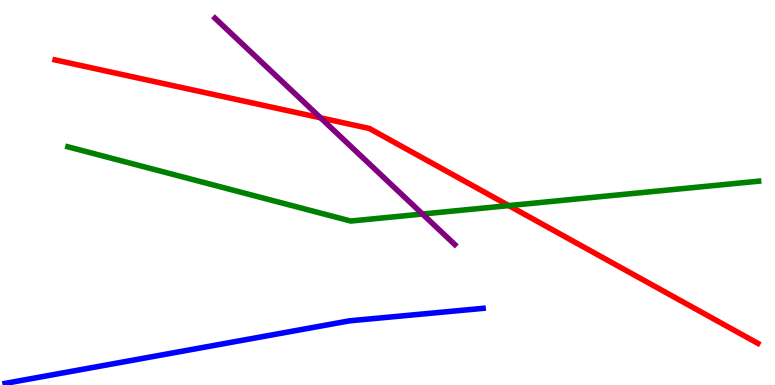[{'lines': ['blue', 'red'], 'intersections': []}, {'lines': ['green', 'red'], 'intersections': [{'x': 6.56, 'y': 4.66}]}, {'lines': ['purple', 'red'], 'intersections': [{'x': 4.14, 'y': 6.94}]}, {'lines': ['blue', 'green'], 'intersections': []}, {'lines': ['blue', 'purple'], 'intersections': []}, {'lines': ['green', 'purple'], 'intersections': [{'x': 5.45, 'y': 4.44}]}]